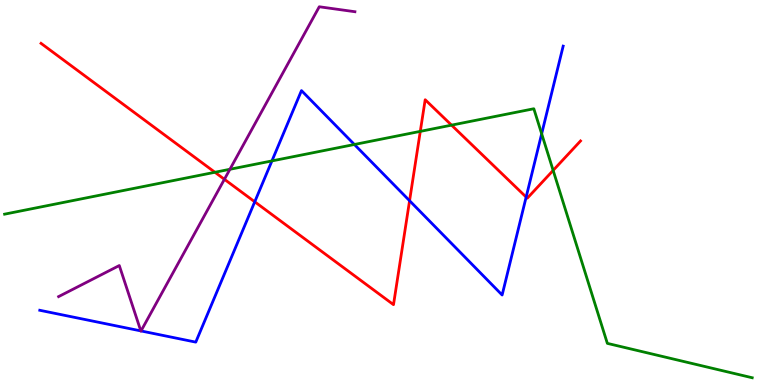[{'lines': ['blue', 'red'], 'intersections': [{'x': 3.29, 'y': 4.76}, {'x': 5.28, 'y': 4.79}, {'x': 6.79, 'y': 4.88}]}, {'lines': ['green', 'red'], 'intersections': [{'x': 2.77, 'y': 5.53}, {'x': 5.42, 'y': 6.59}, {'x': 5.83, 'y': 6.75}, {'x': 7.14, 'y': 5.57}]}, {'lines': ['purple', 'red'], 'intersections': [{'x': 2.9, 'y': 5.34}]}, {'lines': ['blue', 'green'], 'intersections': [{'x': 3.51, 'y': 5.82}, {'x': 4.57, 'y': 6.25}, {'x': 6.99, 'y': 6.53}]}, {'lines': ['blue', 'purple'], 'intersections': [{'x': 1.82, 'y': 1.41}, {'x': 1.82, 'y': 1.4}]}, {'lines': ['green', 'purple'], 'intersections': [{'x': 2.97, 'y': 5.6}]}]